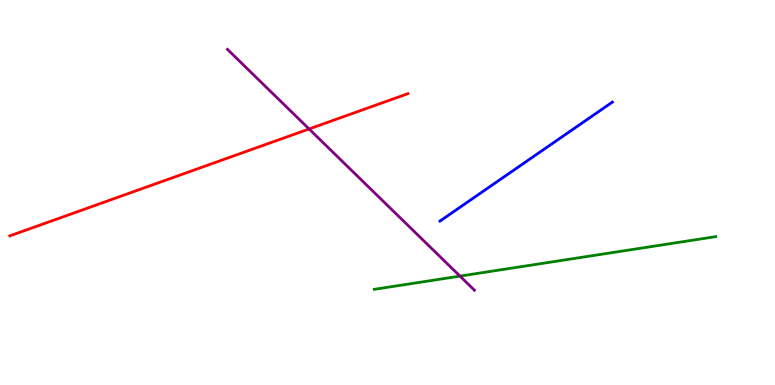[{'lines': ['blue', 'red'], 'intersections': []}, {'lines': ['green', 'red'], 'intersections': []}, {'lines': ['purple', 'red'], 'intersections': [{'x': 3.99, 'y': 6.65}]}, {'lines': ['blue', 'green'], 'intersections': []}, {'lines': ['blue', 'purple'], 'intersections': []}, {'lines': ['green', 'purple'], 'intersections': [{'x': 5.94, 'y': 2.83}]}]